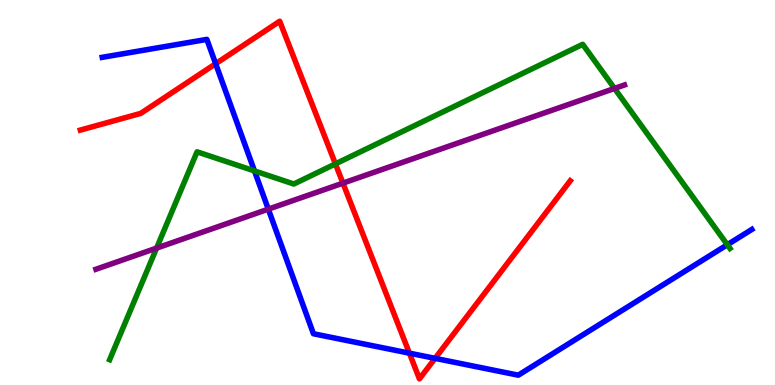[{'lines': ['blue', 'red'], 'intersections': [{'x': 2.78, 'y': 8.34}, {'x': 5.28, 'y': 0.827}, {'x': 5.61, 'y': 0.692}]}, {'lines': ['green', 'red'], 'intersections': [{'x': 4.33, 'y': 5.74}]}, {'lines': ['purple', 'red'], 'intersections': [{'x': 4.43, 'y': 5.24}]}, {'lines': ['blue', 'green'], 'intersections': [{'x': 3.28, 'y': 5.56}, {'x': 9.38, 'y': 3.64}]}, {'lines': ['blue', 'purple'], 'intersections': [{'x': 3.46, 'y': 4.57}]}, {'lines': ['green', 'purple'], 'intersections': [{'x': 2.02, 'y': 3.56}, {'x': 7.93, 'y': 7.7}]}]